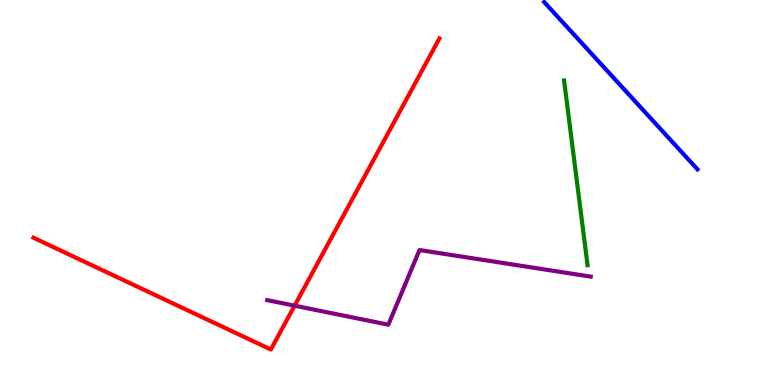[{'lines': ['blue', 'red'], 'intersections': []}, {'lines': ['green', 'red'], 'intersections': []}, {'lines': ['purple', 'red'], 'intersections': [{'x': 3.8, 'y': 2.06}]}, {'lines': ['blue', 'green'], 'intersections': []}, {'lines': ['blue', 'purple'], 'intersections': []}, {'lines': ['green', 'purple'], 'intersections': []}]